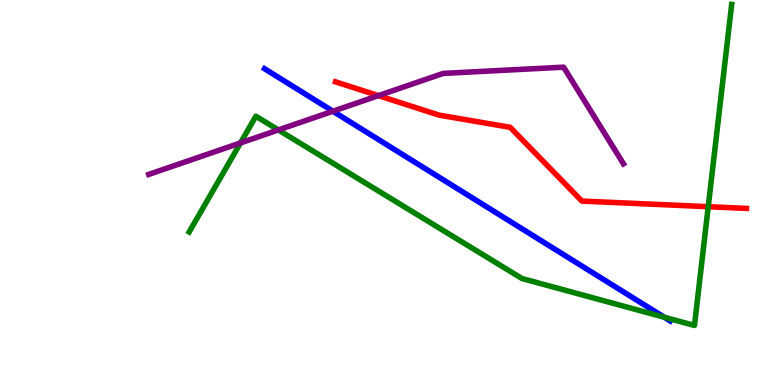[{'lines': ['blue', 'red'], 'intersections': []}, {'lines': ['green', 'red'], 'intersections': [{'x': 9.14, 'y': 4.63}]}, {'lines': ['purple', 'red'], 'intersections': [{'x': 4.88, 'y': 7.52}]}, {'lines': ['blue', 'green'], 'intersections': [{'x': 8.57, 'y': 1.76}]}, {'lines': ['blue', 'purple'], 'intersections': [{'x': 4.3, 'y': 7.11}]}, {'lines': ['green', 'purple'], 'intersections': [{'x': 3.1, 'y': 6.29}, {'x': 3.59, 'y': 6.62}]}]